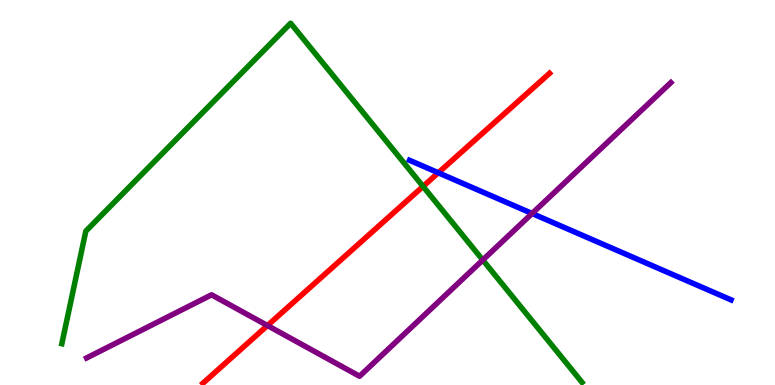[{'lines': ['blue', 'red'], 'intersections': [{'x': 5.66, 'y': 5.51}]}, {'lines': ['green', 'red'], 'intersections': [{'x': 5.46, 'y': 5.16}]}, {'lines': ['purple', 'red'], 'intersections': [{'x': 3.45, 'y': 1.54}]}, {'lines': ['blue', 'green'], 'intersections': []}, {'lines': ['blue', 'purple'], 'intersections': [{'x': 6.87, 'y': 4.45}]}, {'lines': ['green', 'purple'], 'intersections': [{'x': 6.23, 'y': 3.25}]}]